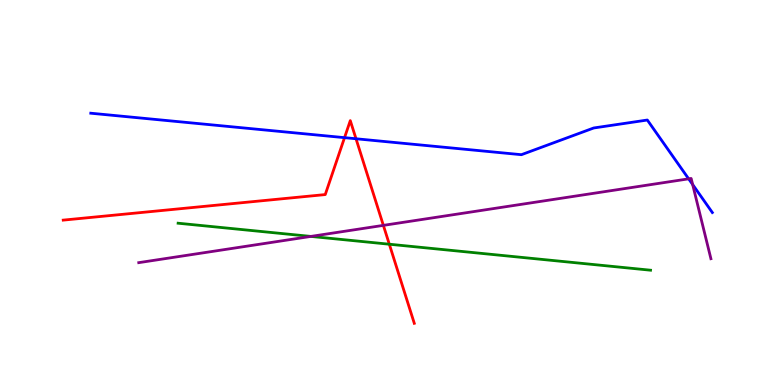[{'lines': ['blue', 'red'], 'intersections': [{'x': 4.45, 'y': 6.42}, {'x': 4.59, 'y': 6.4}]}, {'lines': ['green', 'red'], 'intersections': [{'x': 5.02, 'y': 3.66}]}, {'lines': ['purple', 'red'], 'intersections': [{'x': 4.95, 'y': 4.15}]}, {'lines': ['blue', 'green'], 'intersections': []}, {'lines': ['blue', 'purple'], 'intersections': [{'x': 8.89, 'y': 5.36}, {'x': 8.94, 'y': 5.21}]}, {'lines': ['green', 'purple'], 'intersections': [{'x': 4.01, 'y': 3.86}]}]